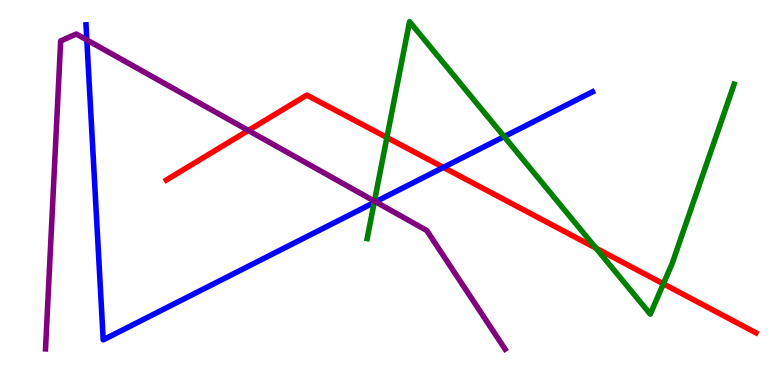[{'lines': ['blue', 'red'], 'intersections': [{'x': 5.72, 'y': 5.65}]}, {'lines': ['green', 'red'], 'intersections': [{'x': 4.99, 'y': 6.43}, {'x': 7.69, 'y': 3.55}, {'x': 8.56, 'y': 2.63}]}, {'lines': ['purple', 'red'], 'intersections': [{'x': 3.2, 'y': 6.61}]}, {'lines': ['blue', 'green'], 'intersections': [{'x': 4.83, 'y': 4.74}, {'x': 6.51, 'y': 6.45}]}, {'lines': ['blue', 'purple'], 'intersections': [{'x': 1.12, 'y': 8.96}, {'x': 4.85, 'y': 4.76}]}, {'lines': ['green', 'purple'], 'intersections': [{'x': 4.83, 'y': 4.77}]}]